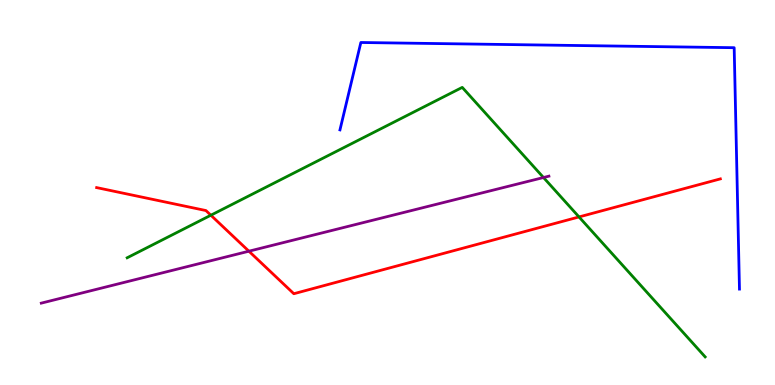[{'lines': ['blue', 'red'], 'intersections': []}, {'lines': ['green', 'red'], 'intersections': [{'x': 2.72, 'y': 4.41}, {'x': 7.47, 'y': 4.37}]}, {'lines': ['purple', 'red'], 'intersections': [{'x': 3.21, 'y': 3.48}]}, {'lines': ['blue', 'green'], 'intersections': []}, {'lines': ['blue', 'purple'], 'intersections': []}, {'lines': ['green', 'purple'], 'intersections': [{'x': 7.01, 'y': 5.39}]}]